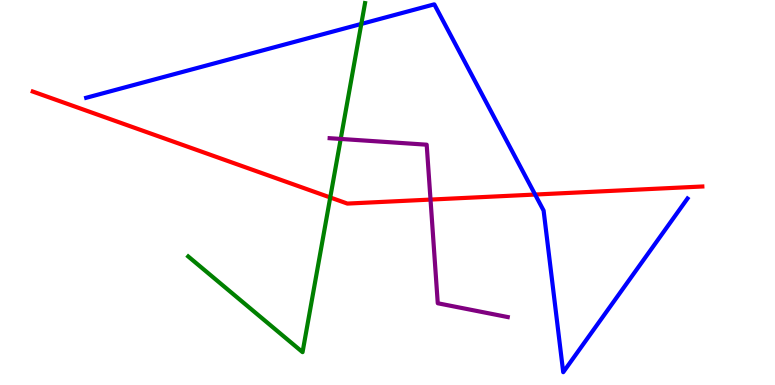[{'lines': ['blue', 'red'], 'intersections': [{'x': 6.9, 'y': 4.95}]}, {'lines': ['green', 'red'], 'intersections': [{'x': 4.26, 'y': 4.87}]}, {'lines': ['purple', 'red'], 'intersections': [{'x': 5.56, 'y': 4.82}]}, {'lines': ['blue', 'green'], 'intersections': [{'x': 4.66, 'y': 9.38}]}, {'lines': ['blue', 'purple'], 'intersections': []}, {'lines': ['green', 'purple'], 'intersections': [{'x': 4.4, 'y': 6.39}]}]